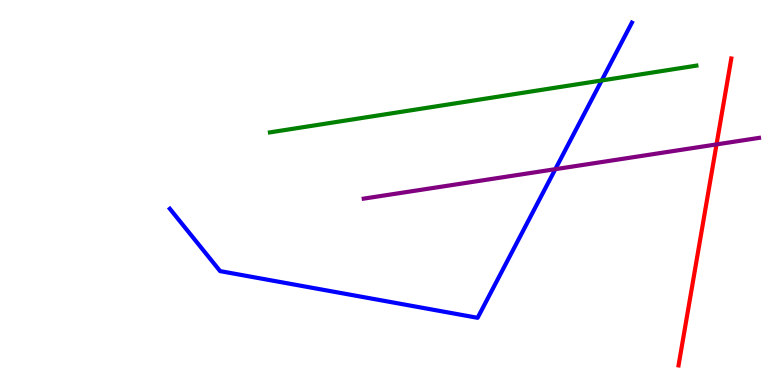[{'lines': ['blue', 'red'], 'intersections': []}, {'lines': ['green', 'red'], 'intersections': []}, {'lines': ['purple', 'red'], 'intersections': [{'x': 9.25, 'y': 6.25}]}, {'lines': ['blue', 'green'], 'intersections': [{'x': 7.76, 'y': 7.91}]}, {'lines': ['blue', 'purple'], 'intersections': [{'x': 7.17, 'y': 5.61}]}, {'lines': ['green', 'purple'], 'intersections': []}]